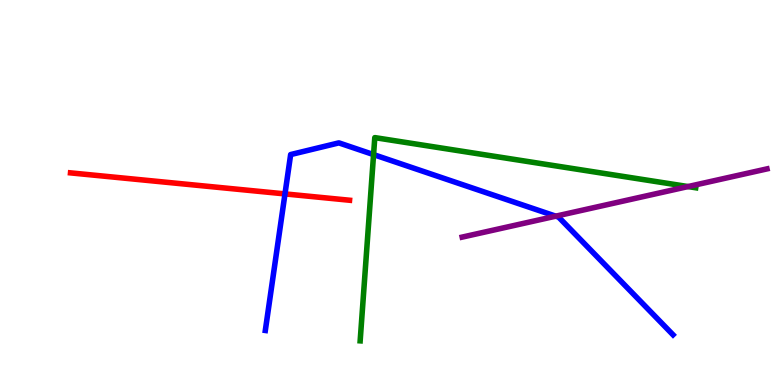[{'lines': ['blue', 'red'], 'intersections': [{'x': 3.68, 'y': 4.96}]}, {'lines': ['green', 'red'], 'intersections': []}, {'lines': ['purple', 'red'], 'intersections': []}, {'lines': ['blue', 'green'], 'intersections': [{'x': 4.82, 'y': 5.98}]}, {'lines': ['blue', 'purple'], 'intersections': [{'x': 7.17, 'y': 4.39}]}, {'lines': ['green', 'purple'], 'intersections': [{'x': 8.88, 'y': 5.15}]}]